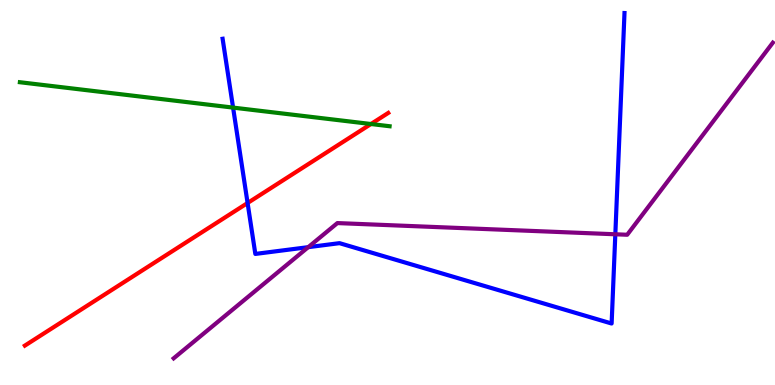[{'lines': ['blue', 'red'], 'intersections': [{'x': 3.19, 'y': 4.73}]}, {'lines': ['green', 'red'], 'intersections': [{'x': 4.79, 'y': 6.78}]}, {'lines': ['purple', 'red'], 'intersections': []}, {'lines': ['blue', 'green'], 'intersections': [{'x': 3.01, 'y': 7.21}]}, {'lines': ['blue', 'purple'], 'intersections': [{'x': 3.98, 'y': 3.58}, {'x': 7.94, 'y': 3.91}]}, {'lines': ['green', 'purple'], 'intersections': []}]